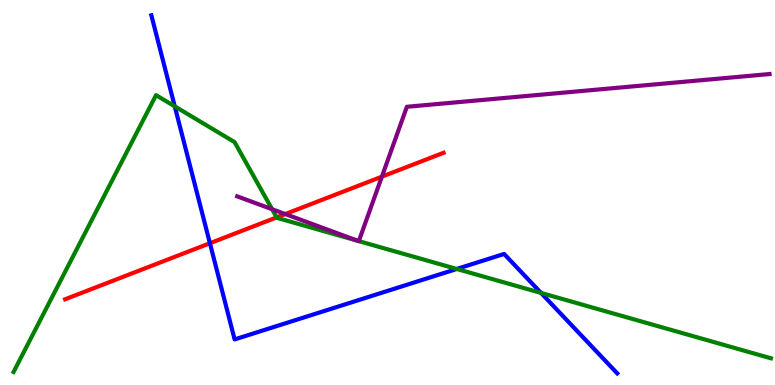[{'lines': ['blue', 'red'], 'intersections': [{'x': 2.71, 'y': 3.68}]}, {'lines': ['green', 'red'], 'intersections': [{'x': 3.57, 'y': 4.35}]}, {'lines': ['purple', 'red'], 'intersections': [{'x': 3.68, 'y': 4.44}, {'x': 4.93, 'y': 5.41}]}, {'lines': ['blue', 'green'], 'intersections': [{'x': 2.25, 'y': 7.24}, {'x': 5.89, 'y': 3.01}, {'x': 6.98, 'y': 2.39}]}, {'lines': ['blue', 'purple'], 'intersections': []}, {'lines': ['green', 'purple'], 'intersections': [{'x': 3.51, 'y': 4.57}, {'x': 4.62, 'y': 3.74}, {'x': 4.63, 'y': 3.74}]}]